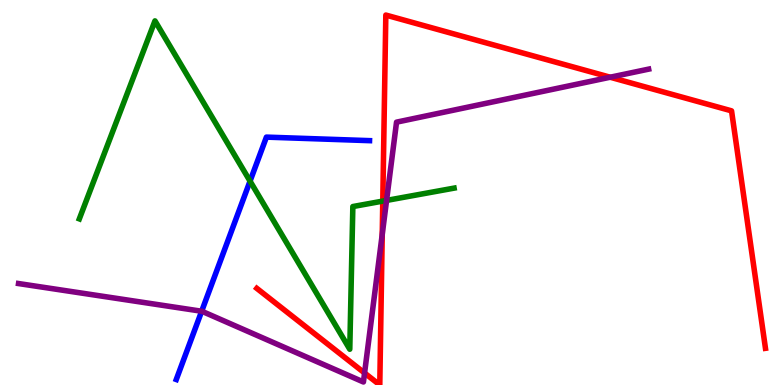[{'lines': ['blue', 'red'], 'intersections': []}, {'lines': ['green', 'red'], 'intersections': [{'x': 4.94, 'y': 4.78}]}, {'lines': ['purple', 'red'], 'intersections': [{'x': 4.7, 'y': 0.312}, {'x': 4.93, 'y': 3.91}, {'x': 7.87, 'y': 7.99}]}, {'lines': ['blue', 'green'], 'intersections': [{'x': 3.23, 'y': 5.3}]}, {'lines': ['blue', 'purple'], 'intersections': [{'x': 2.6, 'y': 1.92}]}, {'lines': ['green', 'purple'], 'intersections': [{'x': 4.99, 'y': 4.79}]}]